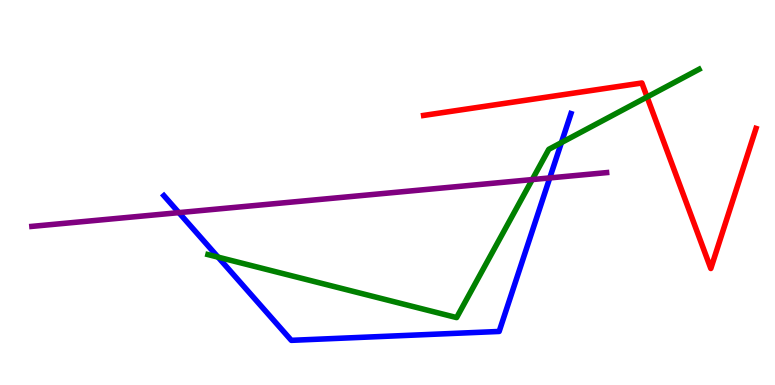[{'lines': ['blue', 'red'], 'intersections': []}, {'lines': ['green', 'red'], 'intersections': [{'x': 8.35, 'y': 7.48}]}, {'lines': ['purple', 'red'], 'intersections': []}, {'lines': ['blue', 'green'], 'intersections': [{'x': 2.81, 'y': 3.32}, {'x': 7.24, 'y': 6.3}]}, {'lines': ['blue', 'purple'], 'intersections': [{'x': 2.31, 'y': 4.48}, {'x': 7.09, 'y': 5.38}]}, {'lines': ['green', 'purple'], 'intersections': [{'x': 6.87, 'y': 5.34}]}]